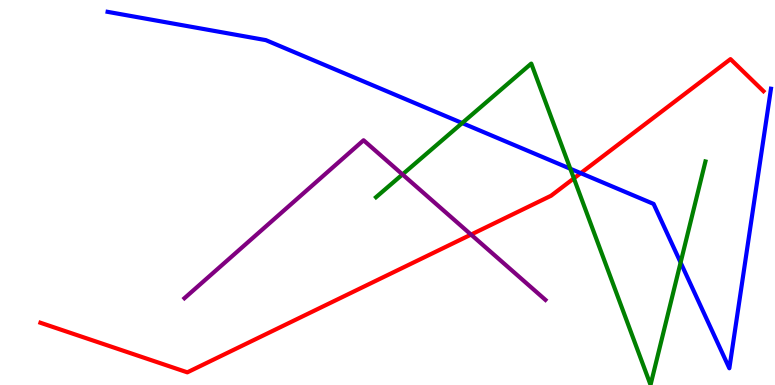[{'lines': ['blue', 'red'], 'intersections': [{'x': 7.49, 'y': 5.5}]}, {'lines': ['green', 'red'], 'intersections': [{'x': 7.4, 'y': 5.37}]}, {'lines': ['purple', 'red'], 'intersections': [{'x': 6.08, 'y': 3.91}]}, {'lines': ['blue', 'green'], 'intersections': [{'x': 5.96, 'y': 6.8}, {'x': 7.36, 'y': 5.62}, {'x': 8.78, 'y': 3.18}]}, {'lines': ['blue', 'purple'], 'intersections': []}, {'lines': ['green', 'purple'], 'intersections': [{'x': 5.19, 'y': 5.47}]}]